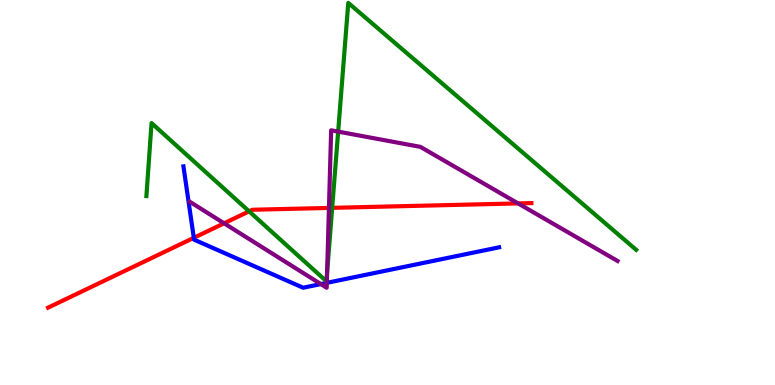[{'lines': ['blue', 'red'], 'intersections': [{'x': 2.5, 'y': 3.82}]}, {'lines': ['green', 'red'], 'intersections': [{'x': 3.21, 'y': 4.51}, {'x': 4.29, 'y': 4.6}]}, {'lines': ['purple', 'red'], 'intersections': [{'x': 2.89, 'y': 4.2}, {'x': 4.24, 'y': 4.6}, {'x': 6.69, 'y': 4.72}]}, {'lines': ['blue', 'green'], 'intersections': []}, {'lines': ['blue', 'purple'], 'intersections': [{'x': 4.14, 'y': 2.62}, {'x': 4.22, 'y': 2.65}]}, {'lines': ['green', 'purple'], 'intersections': [{'x': 4.22, 'y': 2.92}, {'x': 4.36, 'y': 6.58}]}]